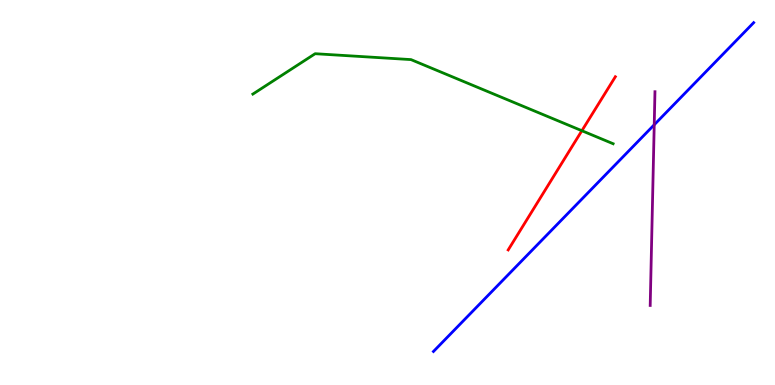[{'lines': ['blue', 'red'], 'intersections': []}, {'lines': ['green', 'red'], 'intersections': [{'x': 7.51, 'y': 6.6}]}, {'lines': ['purple', 'red'], 'intersections': []}, {'lines': ['blue', 'green'], 'intersections': []}, {'lines': ['blue', 'purple'], 'intersections': [{'x': 8.44, 'y': 6.76}]}, {'lines': ['green', 'purple'], 'intersections': []}]